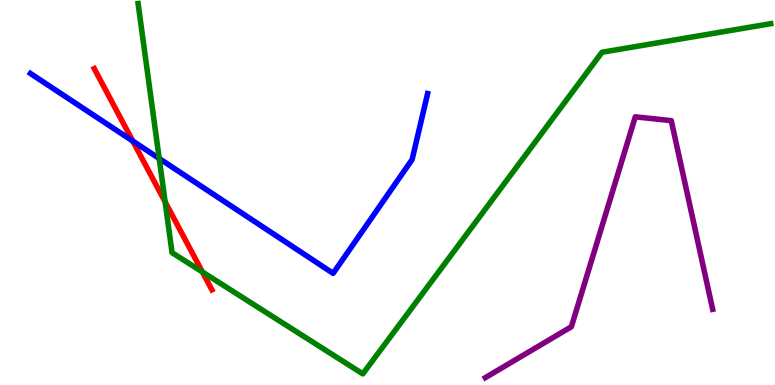[{'lines': ['blue', 'red'], 'intersections': [{'x': 1.71, 'y': 6.34}]}, {'lines': ['green', 'red'], 'intersections': [{'x': 2.13, 'y': 4.76}, {'x': 2.61, 'y': 2.94}]}, {'lines': ['purple', 'red'], 'intersections': []}, {'lines': ['blue', 'green'], 'intersections': [{'x': 2.05, 'y': 5.88}]}, {'lines': ['blue', 'purple'], 'intersections': []}, {'lines': ['green', 'purple'], 'intersections': []}]